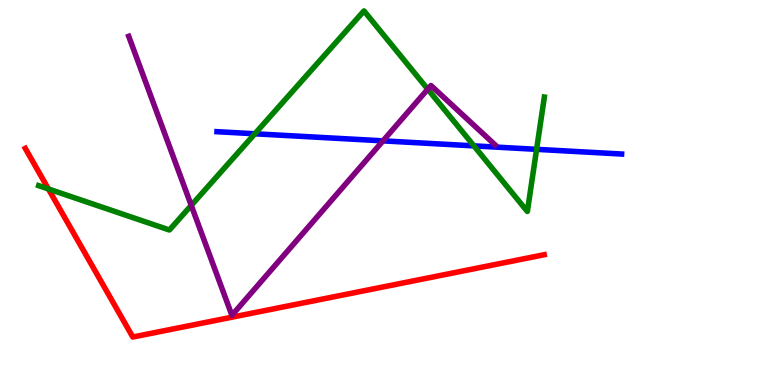[{'lines': ['blue', 'red'], 'intersections': []}, {'lines': ['green', 'red'], 'intersections': [{'x': 0.625, 'y': 5.09}]}, {'lines': ['purple', 'red'], 'intersections': []}, {'lines': ['blue', 'green'], 'intersections': [{'x': 3.29, 'y': 6.53}, {'x': 6.12, 'y': 6.21}, {'x': 6.92, 'y': 6.12}]}, {'lines': ['blue', 'purple'], 'intersections': [{'x': 4.94, 'y': 6.34}]}, {'lines': ['green', 'purple'], 'intersections': [{'x': 2.47, 'y': 4.67}, {'x': 5.52, 'y': 7.68}]}]